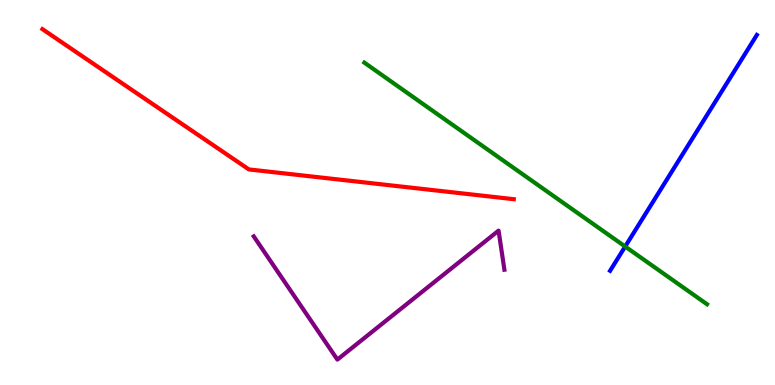[{'lines': ['blue', 'red'], 'intersections': []}, {'lines': ['green', 'red'], 'intersections': []}, {'lines': ['purple', 'red'], 'intersections': []}, {'lines': ['blue', 'green'], 'intersections': [{'x': 8.07, 'y': 3.6}]}, {'lines': ['blue', 'purple'], 'intersections': []}, {'lines': ['green', 'purple'], 'intersections': []}]